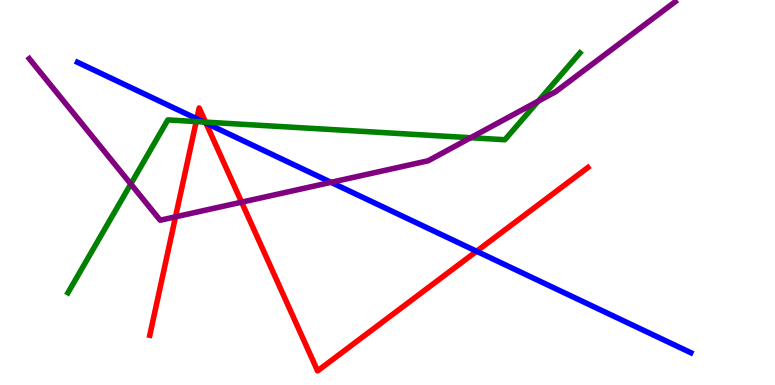[{'lines': ['blue', 'red'], 'intersections': [{'x': 2.54, 'y': 6.91}, {'x': 2.66, 'y': 6.8}, {'x': 6.15, 'y': 3.47}]}, {'lines': ['green', 'red'], 'intersections': [{'x': 2.53, 'y': 6.84}, {'x': 2.65, 'y': 6.83}]}, {'lines': ['purple', 'red'], 'intersections': [{'x': 2.26, 'y': 4.37}, {'x': 3.12, 'y': 4.75}]}, {'lines': ['blue', 'green'], 'intersections': [{'x': 2.63, 'y': 6.83}]}, {'lines': ['blue', 'purple'], 'intersections': [{'x': 4.27, 'y': 5.26}]}, {'lines': ['green', 'purple'], 'intersections': [{'x': 1.69, 'y': 5.22}, {'x': 6.07, 'y': 6.42}, {'x': 6.94, 'y': 7.37}]}]